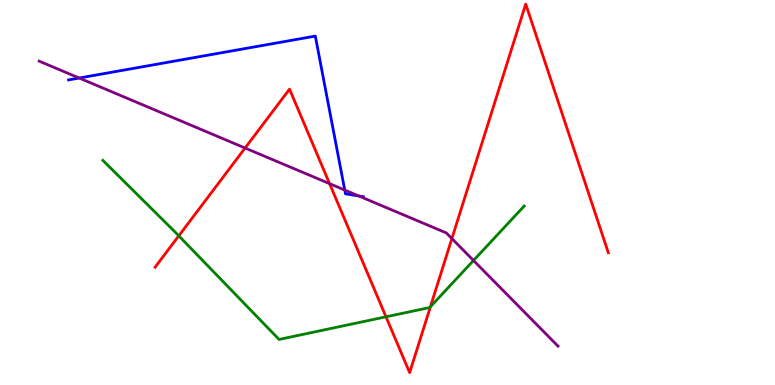[{'lines': ['blue', 'red'], 'intersections': []}, {'lines': ['green', 'red'], 'intersections': [{'x': 2.31, 'y': 3.87}, {'x': 4.98, 'y': 1.77}, {'x': 5.55, 'y': 2.03}]}, {'lines': ['purple', 'red'], 'intersections': [{'x': 3.16, 'y': 6.16}, {'x': 4.25, 'y': 5.23}, {'x': 5.83, 'y': 3.8}]}, {'lines': ['blue', 'green'], 'intersections': []}, {'lines': ['blue', 'purple'], 'intersections': [{'x': 1.02, 'y': 7.97}, {'x': 4.45, 'y': 5.06}, {'x': 4.63, 'y': 4.91}]}, {'lines': ['green', 'purple'], 'intersections': [{'x': 6.11, 'y': 3.23}]}]